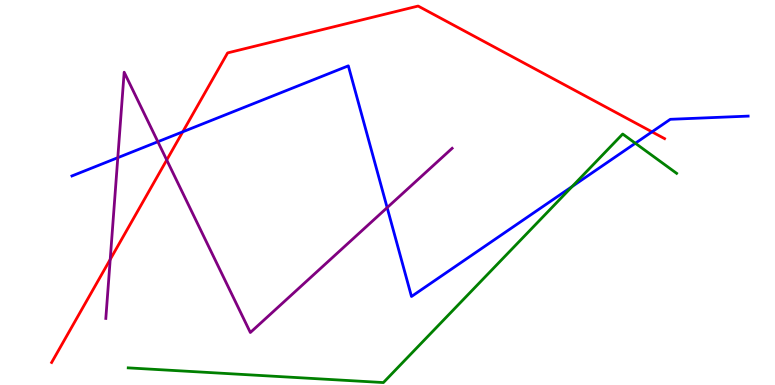[{'lines': ['blue', 'red'], 'intersections': [{'x': 2.36, 'y': 6.58}, {'x': 8.41, 'y': 6.58}]}, {'lines': ['green', 'red'], 'intersections': []}, {'lines': ['purple', 'red'], 'intersections': [{'x': 1.42, 'y': 3.26}, {'x': 2.15, 'y': 5.84}]}, {'lines': ['blue', 'green'], 'intersections': [{'x': 7.38, 'y': 5.16}, {'x': 8.2, 'y': 6.28}]}, {'lines': ['blue', 'purple'], 'intersections': [{'x': 1.52, 'y': 5.9}, {'x': 2.04, 'y': 6.32}, {'x': 5.0, 'y': 4.61}]}, {'lines': ['green', 'purple'], 'intersections': []}]